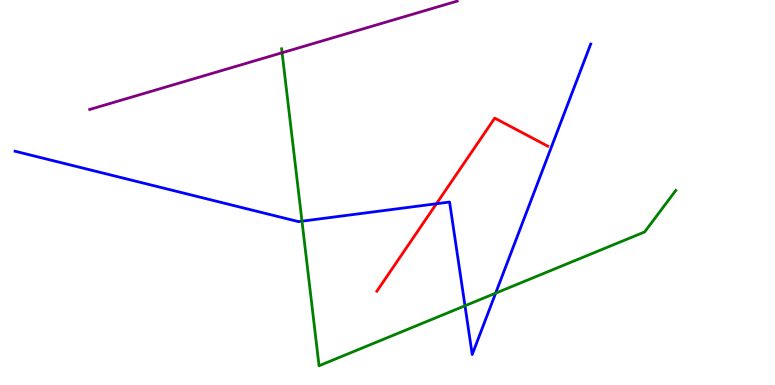[{'lines': ['blue', 'red'], 'intersections': [{'x': 5.63, 'y': 4.71}]}, {'lines': ['green', 'red'], 'intersections': []}, {'lines': ['purple', 'red'], 'intersections': []}, {'lines': ['blue', 'green'], 'intersections': [{'x': 3.9, 'y': 4.26}, {'x': 6.0, 'y': 2.06}, {'x': 6.4, 'y': 2.38}]}, {'lines': ['blue', 'purple'], 'intersections': []}, {'lines': ['green', 'purple'], 'intersections': [{'x': 3.64, 'y': 8.63}]}]